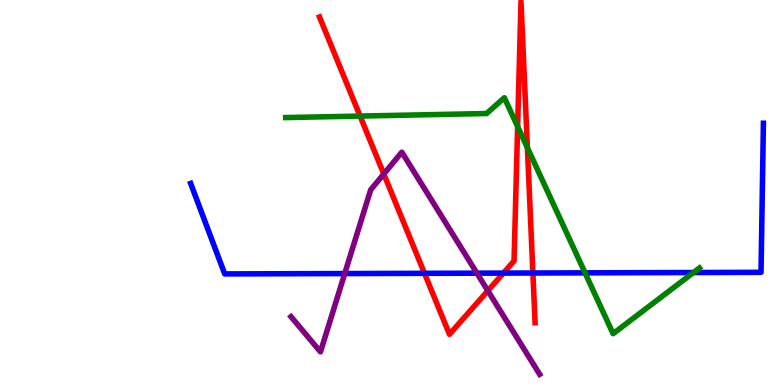[{'lines': ['blue', 'red'], 'intersections': [{'x': 5.48, 'y': 2.9}, {'x': 6.5, 'y': 2.91}, {'x': 6.88, 'y': 2.91}]}, {'lines': ['green', 'red'], 'intersections': [{'x': 4.65, 'y': 6.99}, {'x': 6.68, 'y': 6.71}, {'x': 6.81, 'y': 6.16}]}, {'lines': ['purple', 'red'], 'intersections': [{'x': 4.95, 'y': 5.48}, {'x': 6.29, 'y': 2.45}]}, {'lines': ['blue', 'green'], 'intersections': [{'x': 7.55, 'y': 2.91}, {'x': 8.95, 'y': 2.92}]}, {'lines': ['blue', 'purple'], 'intersections': [{'x': 4.45, 'y': 2.89}, {'x': 6.15, 'y': 2.9}]}, {'lines': ['green', 'purple'], 'intersections': []}]